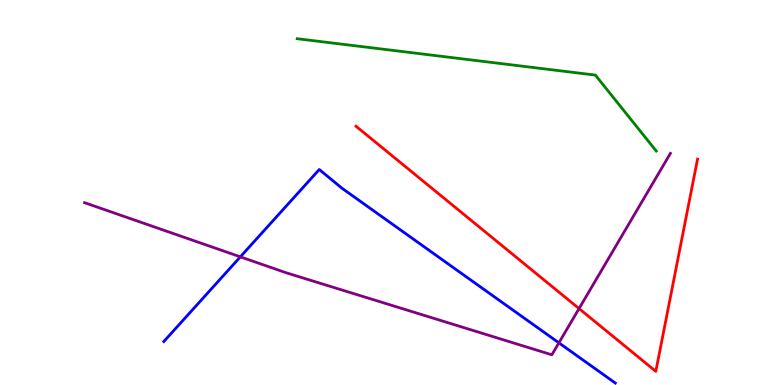[{'lines': ['blue', 'red'], 'intersections': []}, {'lines': ['green', 'red'], 'intersections': []}, {'lines': ['purple', 'red'], 'intersections': [{'x': 7.47, 'y': 1.98}]}, {'lines': ['blue', 'green'], 'intersections': []}, {'lines': ['blue', 'purple'], 'intersections': [{'x': 3.1, 'y': 3.33}, {'x': 7.21, 'y': 1.1}]}, {'lines': ['green', 'purple'], 'intersections': []}]